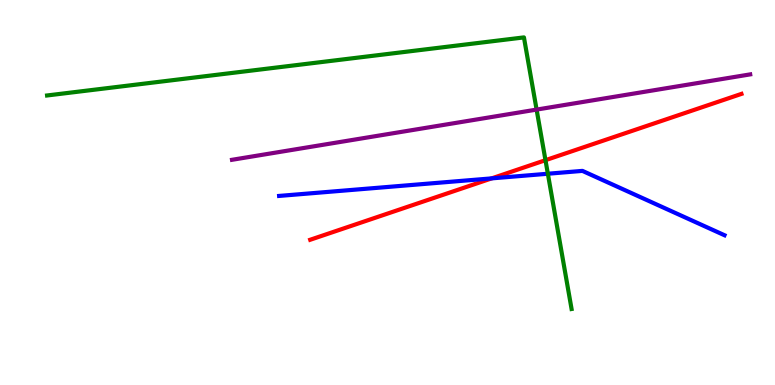[{'lines': ['blue', 'red'], 'intersections': [{'x': 6.34, 'y': 5.37}]}, {'lines': ['green', 'red'], 'intersections': [{'x': 7.04, 'y': 5.84}]}, {'lines': ['purple', 'red'], 'intersections': []}, {'lines': ['blue', 'green'], 'intersections': [{'x': 7.07, 'y': 5.49}]}, {'lines': ['blue', 'purple'], 'intersections': []}, {'lines': ['green', 'purple'], 'intersections': [{'x': 6.92, 'y': 7.15}]}]